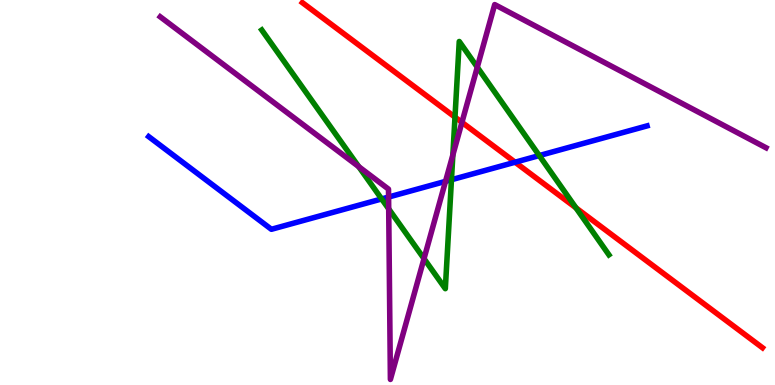[{'lines': ['blue', 'red'], 'intersections': [{'x': 6.65, 'y': 5.79}]}, {'lines': ['green', 'red'], 'intersections': [{'x': 5.87, 'y': 6.96}, {'x': 7.43, 'y': 4.6}]}, {'lines': ['purple', 'red'], 'intersections': [{'x': 5.96, 'y': 6.82}]}, {'lines': ['blue', 'green'], 'intersections': [{'x': 4.92, 'y': 4.83}, {'x': 5.83, 'y': 5.33}, {'x': 6.96, 'y': 5.96}]}, {'lines': ['blue', 'purple'], 'intersections': [{'x': 5.01, 'y': 4.88}, {'x': 5.75, 'y': 5.29}]}, {'lines': ['green', 'purple'], 'intersections': [{'x': 4.63, 'y': 5.67}, {'x': 5.02, 'y': 4.57}, {'x': 5.47, 'y': 3.28}, {'x': 5.84, 'y': 5.97}, {'x': 6.16, 'y': 8.25}]}]